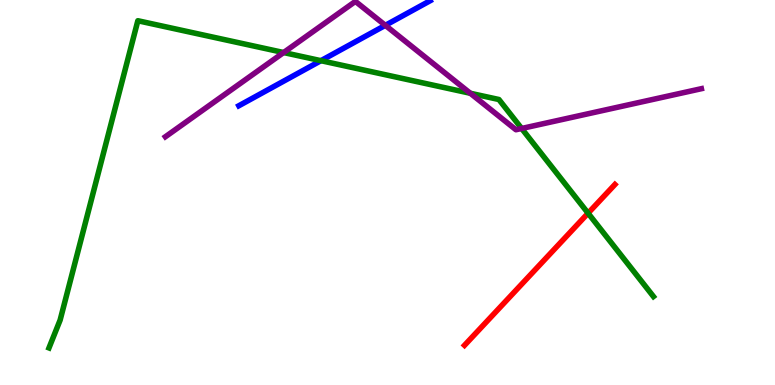[{'lines': ['blue', 'red'], 'intersections': []}, {'lines': ['green', 'red'], 'intersections': [{'x': 7.59, 'y': 4.46}]}, {'lines': ['purple', 'red'], 'intersections': []}, {'lines': ['blue', 'green'], 'intersections': [{'x': 4.14, 'y': 8.42}]}, {'lines': ['blue', 'purple'], 'intersections': [{'x': 4.97, 'y': 9.34}]}, {'lines': ['green', 'purple'], 'intersections': [{'x': 3.66, 'y': 8.64}, {'x': 6.07, 'y': 7.58}, {'x': 6.73, 'y': 6.66}]}]